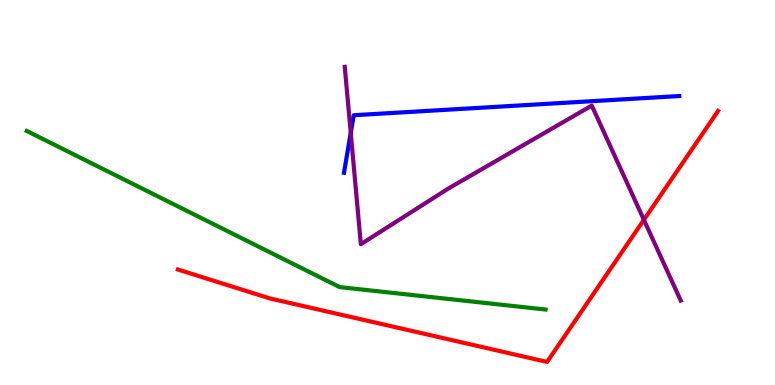[{'lines': ['blue', 'red'], 'intersections': []}, {'lines': ['green', 'red'], 'intersections': []}, {'lines': ['purple', 'red'], 'intersections': [{'x': 8.31, 'y': 4.29}]}, {'lines': ['blue', 'green'], 'intersections': []}, {'lines': ['blue', 'purple'], 'intersections': [{'x': 4.53, 'y': 6.55}]}, {'lines': ['green', 'purple'], 'intersections': []}]